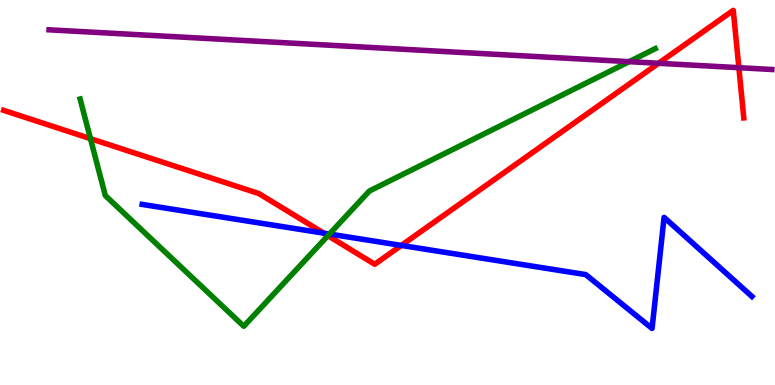[{'lines': ['blue', 'red'], 'intersections': [{'x': 4.18, 'y': 3.94}, {'x': 5.18, 'y': 3.63}]}, {'lines': ['green', 'red'], 'intersections': [{'x': 1.17, 'y': 6.4}, {'x': 4.23, 'y': 3.88}]}, {'lines': ['purple', 'red'], 'intersections': [{'x': 8.5, 'y': 8.36}, {'x': 9.53, 'y': 8.24}]}, {'lines': ['blue', 'green'], 'intersections': [{'x': 4.25, 'y': 3.92}]}, {'lines': ['blue', 'purple'], 'intersections': []}, {'lines': ['green', 'purple'], 'intersections': [{'x': 8.12, 'y': 8.4}]}]